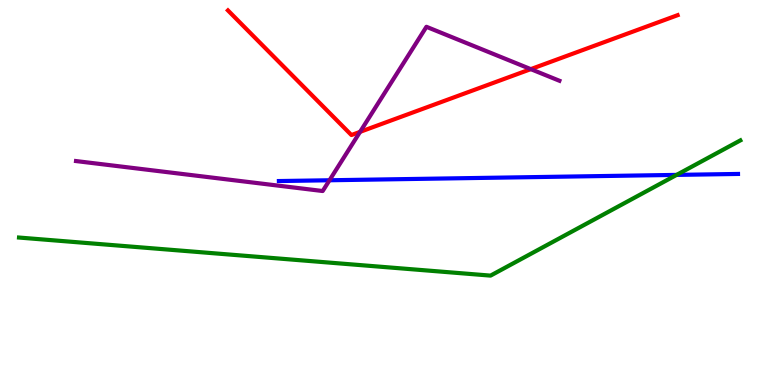[{'lines': ['blue', 'red'], 'intersections': []}, {'lines': ['green', 'red'], 'intersections': []}, {'lines': ['purple', 'red'], 'intersections': [{'x': 4.65, 'y': 6.57}, {'x': 6.85, 'y': 8.2}]}, {'lines': ['blue', 'green'], 'intersections': [{'x': 8.73, 'y': 5.46}]}, {'lines': ['blue', 'purple'], 'intersections': [{'x': 4.25, 'y': 5.32}]}, {'lines': ['green', 'purple'], 'intersections': []}]